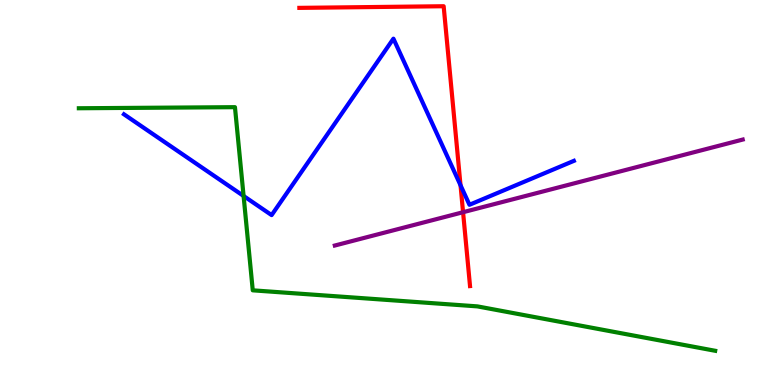[{'lines': ['blue', 'red'], 'intersections': [{'x': 5.94, 'y': 5.19}]}, {'lines': ['green', 'red'], 'intersections': []}, {'lines': ['purple', 'red'], 'intersections': [{'x': 5.98, 'y': 4.49}]}, {'lines': ['blue', 'green'], 'intersections': [{'x': 3.14, 'y': 4.91}]}, {'lines': ['blue', 'purple'], 'intersections': []}, {'lines': ['green', 'purple'], 'intersections': []}]